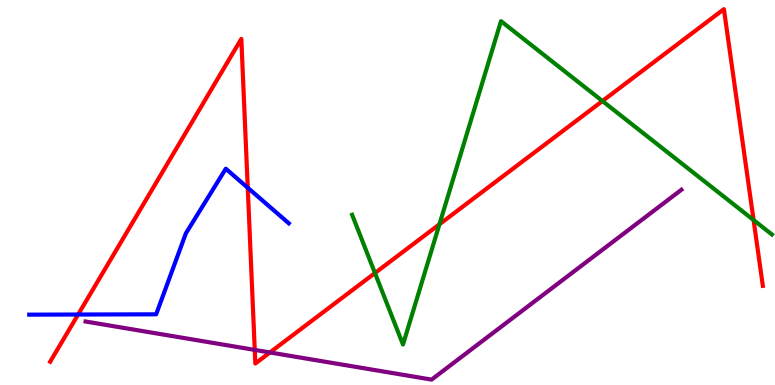[{'lines': ['blue', 'red'], 'intersections': [{'x': 1.01, 'y': 1.83}, {'x': 3.2, 'y': 5.12}]}, {'lines': ['green', 'red'], 'intersections': [{'x': 4.84, 'y': 2.91}, {'x': 5.67, 'y': 4.17}, {'x': 7.77, 'y': 7.38}, {'x': 9.72, 'y': 4.28}]}, {'lines': ['purple', 'red'], 'intersections': [{'x': 3.29, 'y': 0.911}, {'x': 3.48, 'y': 0.845}]}, {'lines': ['blue', 'green'], 'intersections': []}, {'lines': ['blue', 'purple'], 'intersections': []}, {'lines': ['green', 'purple'], 'intersections': []}]